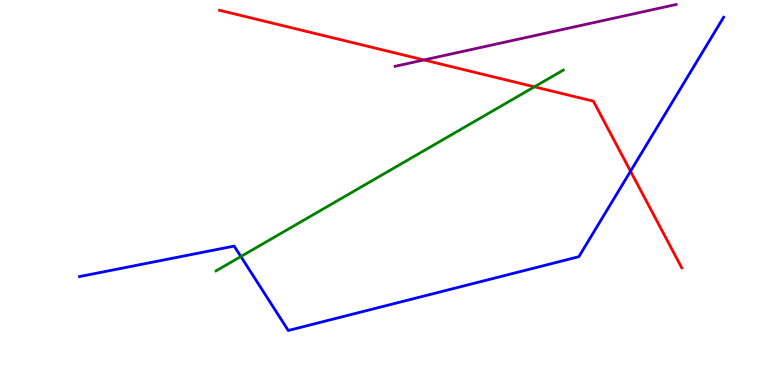[{'lines': ['blue', 'red'], 'intersections': [{'x': 8.14, 'y': 5.55}]}, {'lines': ['green', 'red'], 'intersections': [{'x': 6.9, 'y': 7.74}]}, {'lines': ['purple', 'red'], 'intersections': [{'x': 5.47, 'y': 8.44}]}, {'lines': ['blue', 'green'], 'intersections': [{'x': 3.11, 'y': 3.34}]}, {'lines': ['blue', 'purple'], 'intersections': []}, {'lines': ['green', 'purple'], 'intersections': []}]